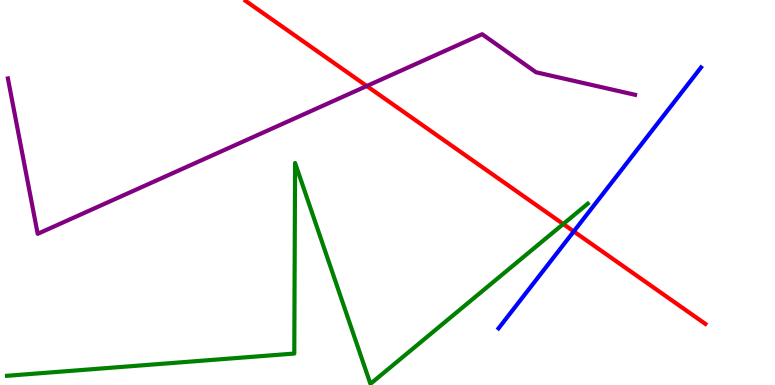[{'lines': ['blue', 'red'], 'intersections': [{'x': 7.4, 'y': 3.99}]}, {'lines': ['green', 'red'], 'intersections': [{'x': 7.27, 'y': 4.18}]}, {'lines': ['purple', 'red'], 'intersections': [{'x': 4.73, 'y': 7.77}]}, {'lines': ['blue', 'green'], 'intersections': []}, {'lines': ['blue', 'purple'], 'intersections': []}, {'lines': ['green', 'purple'], 'intersections': []}]